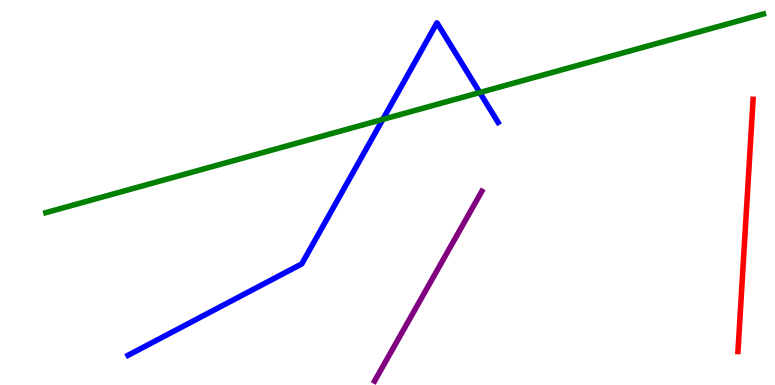[{'lines': ['blue', 'red'], 'intersections': []}, {'lines': ['green', 'red'], 'intersections': []}, {'lines': ['purple', 'red'], 'intersections': []}, {'lines': ['blue', 'green'], 'intersections': [{'x': 4.94, 'y': 6.9}, {'x': 6.19, 'y': 7.6}]}, {'lines': ['blue', 'purple'], 'intersections': []}, {'lines': ['green', 'purple'], 'intersections': []}]